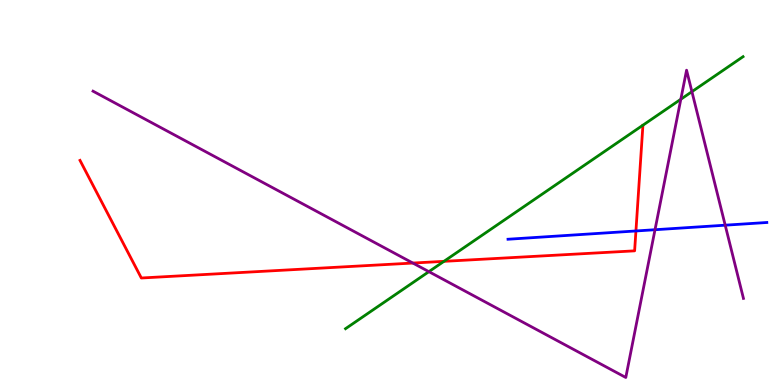[{'lines': ['blue', 'red'], 'intersections': [{'x': 8.21, 'y': 4.0}]}, {'lines': ['green', 'red'], 'intersections': [{'x': 5.73, 'y': 3.21}]}, {'lines': ['purple', 'red'], 'intersections': [{'x': 5.33, 'y': 3.17}]}, {'lines': ['blue', 'green'], 'intersections': []}, {'lines': ['blue', 'purple'], 'intersections': [{'x': 8.45, 'y': 4.03}, {'x': 9.36, 'y': 4.15}]}, {'lines': ['green', 'purple'], 'intersections': [{'x': 5.53, 'y': 2.94}, {'x': 8.78, 'y': 7.42}, {'x': 8.93, 'y': 7.62}]}]